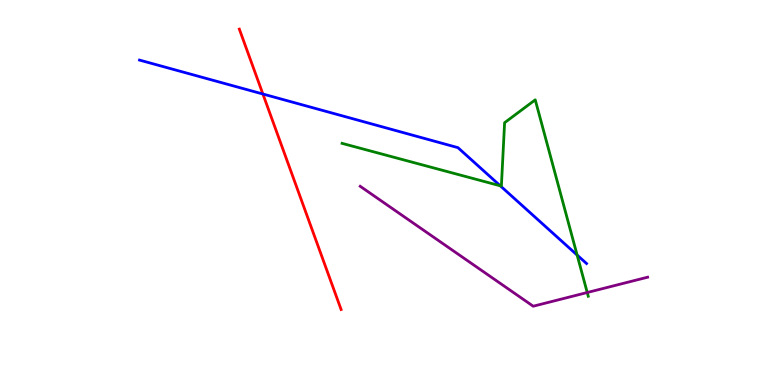[{'lines': ['blue', 'red'], 'intersections': [{'x': 3.39, 'y': 7.56}]}, {'lines': ['green', 'red'], 'intersections': []}, {'lines': ['purple', 'red'], 'intersections': []}, {'lines': ['blue', 'green'], 'intersections': [{'x': 6.46, 'y': 5.17}, {'x': 7.45, 'y': 3.38}]}, {'lines': ['blue', 'purple'], 'intersections': []}, {'lines': ['green', 'purple'], 'intersections': [{'x': 7.58, 'y': 2.4}]}]